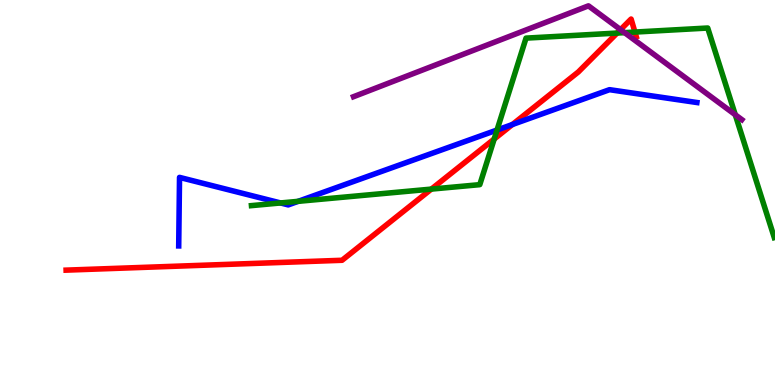[{'lines': ['blue', 'red'], 'intersections': [{'x': 6.61, 'y': 6.77}]}, {'lines': ['green', 'red'], 'intersections': [{'x': 5.57, 'y': 5.09}, {'x': 6.38, 'y': 6.39}, {'x': 7.96, 'y': 9.14}, {'x': 8.19, 'y': 9.17}]}, {'lines': ['purple', 'red'], 'intersections': [{'x': 8.01, 'y': 9.23}]}, {'lines': ['blue', 'green'], 'intersections': [{'x': 3.62, 'y': 4.73}, {'x': 3.85, 'y': 4.77}, {'x': 6.41, 'y': 6.62}]}, {'lines': ['blue', 'purple'], 'intersections': []}, {'lines': ['green', 'purple'], 'intersections': [{'x': 8.06, 'y': 9.15}, {'x': 9.49, 'y': 7.02}]}]